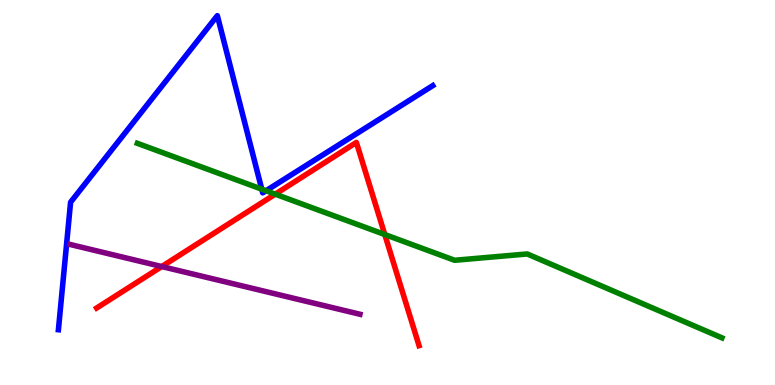[{'lines': ['blue', 'red'], 'intersections': []}, {'lines': ['green', 'red'], 'intersections': [{'x': 3.55, 'y': 4.96}, {'x': 4.96, 'y': 3.91}]}, {'lines': ['purple', 'red'], 'intersections': [{'x': 2.09, 'y': 3.08}]}, {'lines': ['blue', 'green'], 'intersections': [{'x': 3.38, 'y': 5.09}, {'x': 3.43, 'y': 5.05}]}, {'lines': ['blue', 'purple'], 'intersections': []}, {'lines': ['green', 'purple'], 'intersections': []}]